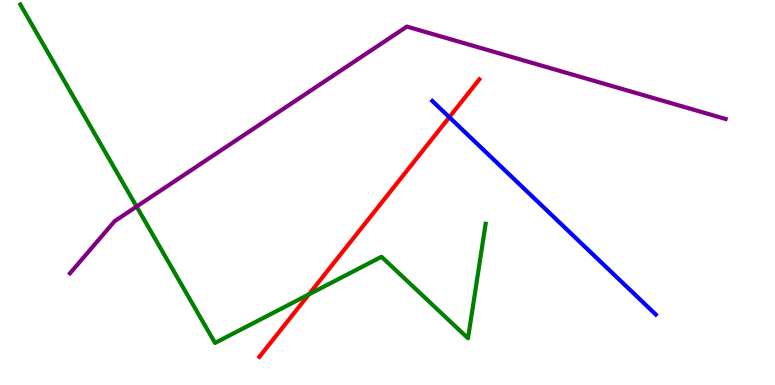[{'lines': ['blue', 'red'], 'intersections': [{'x': 5.8, 'y': 6.96}]}, {'lines': ['green', 'red'], 'intersections': [{'x': 3.99, 'y': 2.35}]}, {'lines': ['purple', 'red'], 'intersections': []}, {'lines': ['blue', 'green'], 'intersections': []}, {'lines': ['blue', 'purple'], 'intersections': []}, {'lines': ['green', 'purple'], 'intersections': [{'x': 1.76, 'y': 4.63}]}]